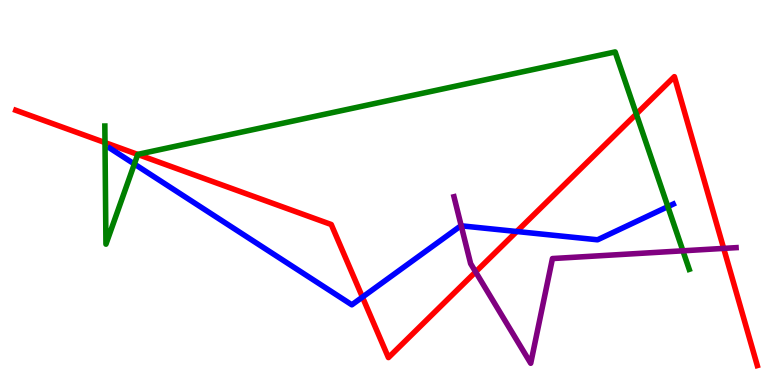[{'lines': ['blue', 'red'], 'intersections': [{'x': 4.68, 'y': 2.28}, {'x': 6.67, 'y': 3.99}]}, {'lines': ['green', 'red'], 'intersections': [{'x': 1.35, 'y': 6.3}, {'x': 1.78, 'y': 5.99}, {'x': 8.21, 'y': 7.04}]}, {'lines': ['purple', 'red'], 'intersections': [{'x': 6.14, 'y': 2.94}, {'x': 9.34, 'y': 3.55}]}, {'lines': ['blue', 'green'], 'intersections': [{'x': 1.73, 'y': 5.74}, {'x': 8.62, 'y': 4.63}]}, {'lines': ['blue', 'purple'], 'intersections': [{'x': 5.95, 'y': 4.13}]}, {'lines': ['green', 'purple'], 'intersections': [{'x': 8.81, 'y': 3.49}]}]